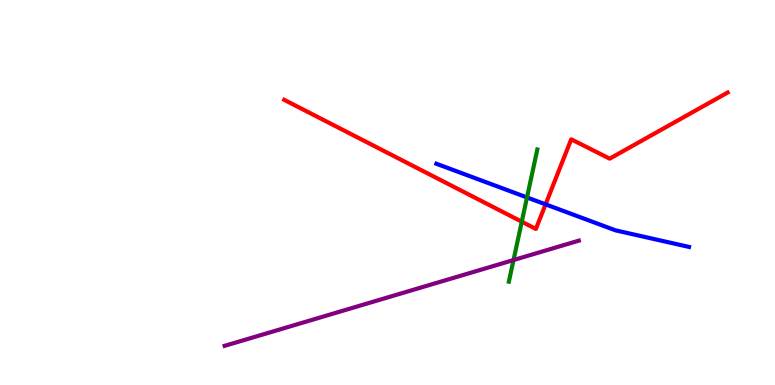[{'lines': ['blue', 'red'], 'intersections': [{'x': 7.04, 'y': 4.69}]}, {'lines': ['green', 'red'], 'intersections': [{'x': 6.73, 'y': 4.24}]}, {'lines': ['purple', 'red'], 'intersections': []}, {'lines': ['blue', 'green'], 'intersections': [{'x': 6.8, 'y': 4.87}]}, {'lines': ['blue', 'purple'], 'intersections': []}, {'lines': ['green', 'purple'], 'intersections': [{'x': 6.63, 'y': 3.25}]}]